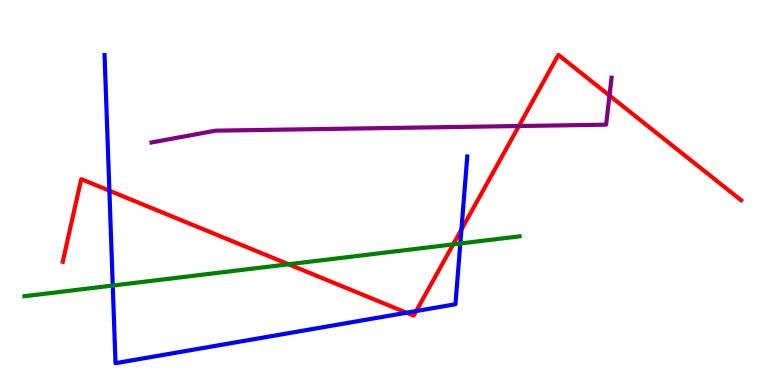[{'lines': ['blue', 'red'], 'intersections': [{'x': 1.41, 'y': 5.05}, {'x': 5.25, 'y': 1.88}, {'x': 5.37, 'y': 1.92}, {'x': 5.95, 'y': 4.04}]}, {'lines': ['green', 'red'], 'intersections': [{'x': 3.72, 'y': 3.14}, {'x': 5.85, 'y': 3.65}]}, {'lines': ['purple', 'red'], 'intersections': [{'x': 6.7, 'y': 6.73}, {'x': 7.86, 'y': 7.52}]}, {'lines': ['blue', 'green'], 'intersections': [{'x': 1.45, 'y': 2.58}, {'x': 5.94, 'y': 3.68}]}, {'lines': ['blue', 'purple'], 'intersections': []}, {'lines': ['green', 'purple'], 'intersections': []}]